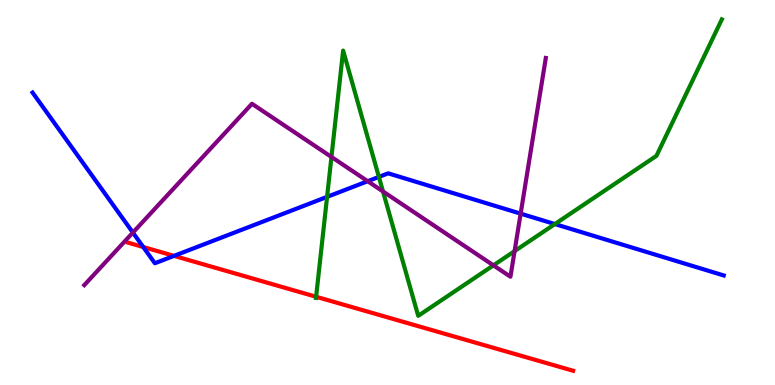[{'lines': ['blue', 'red'], 'intersections': [{'x': 1.85, 'y': 3.58}, {'x': 2.25, 'y': 3.35}]}, {'lines': ['green', 'red'], 'intersections': [{'x': 4.08, 'y': 2.29}]}, {'lines': ['purple', 'red'], 'intersections': []}, {'lines': ['blue', 'green'], 'intersections': [{'x': 4.22, 'y': 4.89}, {'x': 4.89, 'y': 5.41}, {'x': 7.16, 'y': 4.18}]}, {'lines': ['blue', 'purple'], 'intersections': [{'x': 1.71, 'y': 3.96}, {'x': 4.74, 'y': 5.29}, {'x': 6.72, 'y': 4.45}]}, {'lines': ['green', 'purple'], 'intersections': [{'x': 4.28, 'y': 5.92}, {'x': 4.94, 'y': 5.03}, {'x': 6.37, 'y': 3.11}, {'x': 6.64, 'y': 3.48}]}]